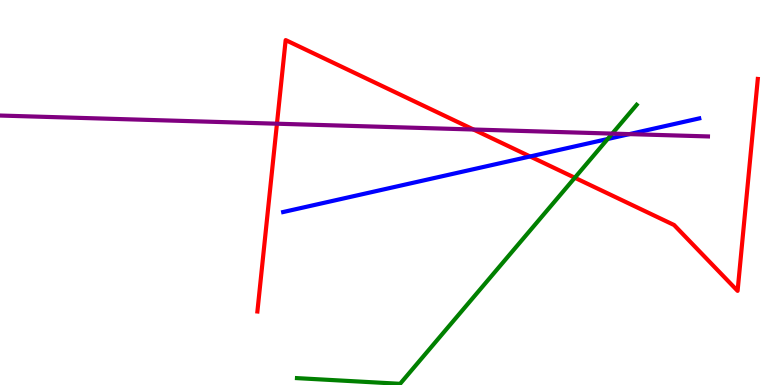[{'lines': ['blue', 'red'], 'intersections': [{'x': 6.84, 'y': 5.94}]}, {'lines': ['green', 'red'], 'intersections': [{'x': 7.42, 'y': 5.38}]}, {'lines': ['purple', 'red'], 'intersections': [{'x': 3.57, 'y': 6.79}, {'x': 6.11, 'y': 6.64}]}, {'lines': ['blue', 'green'], 'intersections': [{'x': 7.84, 'y': 6.39}]}, {'lines': ['blue', 'purple'], 'intersections': [{'x': 8.12, 'y': 6.52}]}, {'lines': ['green', 'purple'], 'intersections': [{'x': 7.9, 'y': 6.53}]}]